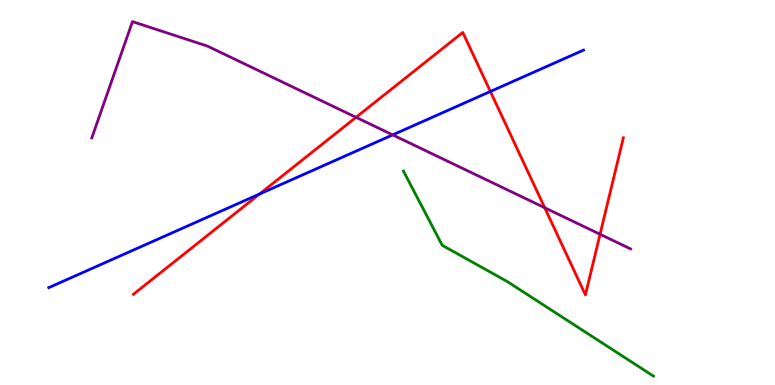[{'lines': ['blue', 'red'], 'intersections': [{'x': 3.35, 'y': 4.96}, {'x': 6.33, 'y': 7.62}]}, {'lines': ['green', 'red'], 'intersections': []}, {'lines': ['purple', 'red'], 'intersections': [{'x': 4.59, 'y': 6.95}, {'x': 7.03, 'y': 4.6}, {'x': 7.74, 'y': 3.92}]}, {'lines': ['blue', 'green'], 'intersections': []}, {'lines': ['blue', 'purple'], 'intersections': [{'x': 5.07, 'y': 6.5}]}, {'lines': ['green', 'purple'], 'intersections': []}]